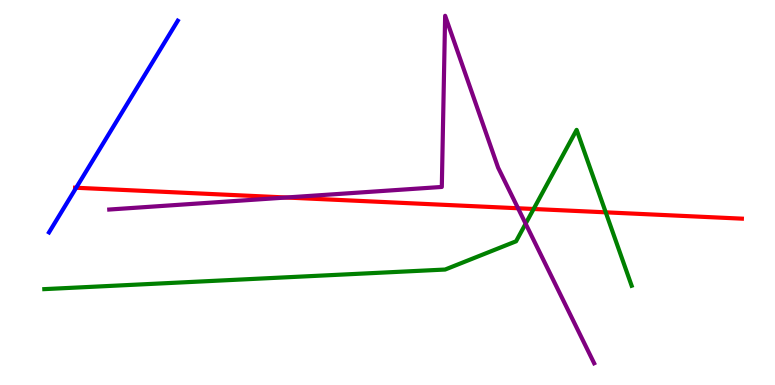[{'lines': ['blue', 'red'], 'intersections': [{'x': 0.983, 'y': 5.12}]}, {'lines': ['green', 'red'], 'intersections': [{'x': 6.89, 'y': 4.57}, {'x': 7.82, 'y': 4.48}]}, {'lines': ['purple', 'red'], 'intersections': [{'x': 3.69, 'y': 4.87}, {'x': 6.68, 'y': 4.59}]}, {'lines': ['blue', 'green'], 'intersections': []}, {'lines': ['blue', 'purple'], 'intersections': []}, {'lines': ['green', 'purple'], 'intersections': [{'x': 6.78, 'y': 4.19}]}]